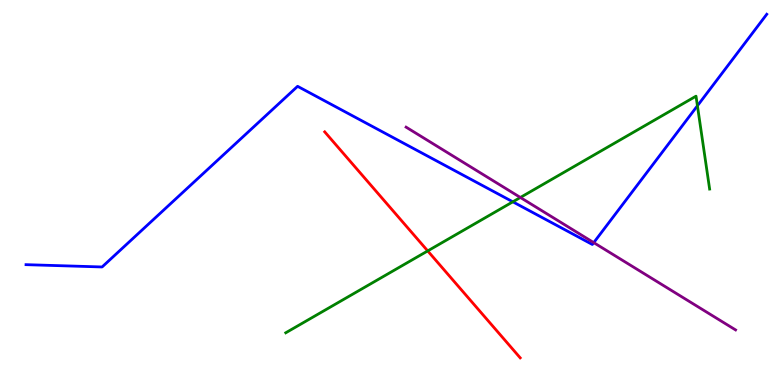[{'lines': ['blue', 'red'], 'intersections': []}, {'lines': ['green', 'red'], 'intersections': [{'x': 5.52, 'y': 3.48}]}, {'lines': ['purple', 'red'], 'intersections': []}, {'lines': ['blue', 'green'], 'intersections': [{'x': 6.62, 'y': 4.76}, {'x': 9.0, 'y': 7.25}]}, {'lines': ['blue', 'purple'], 'intersections': [{'x': 7.66, 'y': 3.7}]}, {'lines': ['green', 'purple'], 'intersections': [{'x': 6.71, 'y': 4.87}]}]